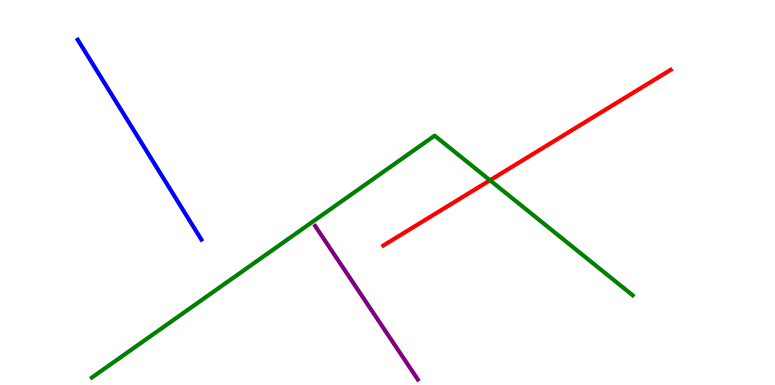[{'lines': ['blue', 'red'], 'intersections': []}, {'lines': ['green', 'red'], 'intersections': [{'x': 6.32, 'y': 5.32}]}, {'lines': ['purple', 'red'], 'intersections': []}, {'lines': ['blue', 'green'], 'intersections': []}, {'lines': ['blue', 'purple'], 'intersections': []}, {'lines': ['green', 'purple'], 'intersections': []}]